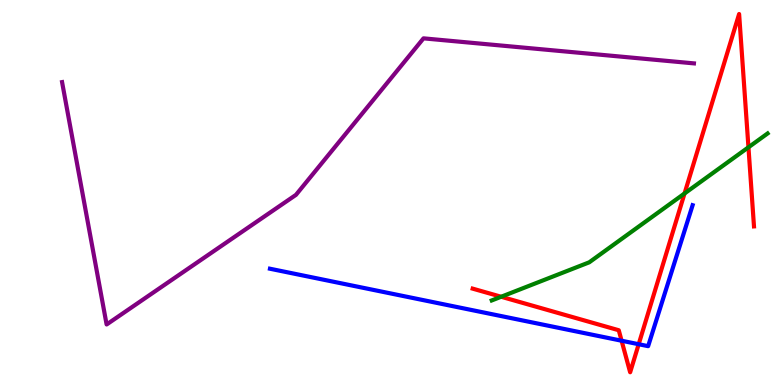[{'lines': ['blue', 'red'], 'intersections': [{'x': 8.02, 'y': 1.15}, {'x': 8.24, 'y': 1.06}]}, {'lines': ['green', 'red'], 'intersections': [{'x': 6.47, 'y': 2.29}, {'x': 8.83, 'y': 4.97}, {'x': 9.66, 'y': 6.17}]}, {'lines': ['purple', 'red'], 'intersections': []}, {'lines': ['blue', 'green'], 'intersections': []}, {'lines': ['blue', 'purple'], 'intersections': []}, {'lines': ['green', 'purple'], 'intersections': []}]